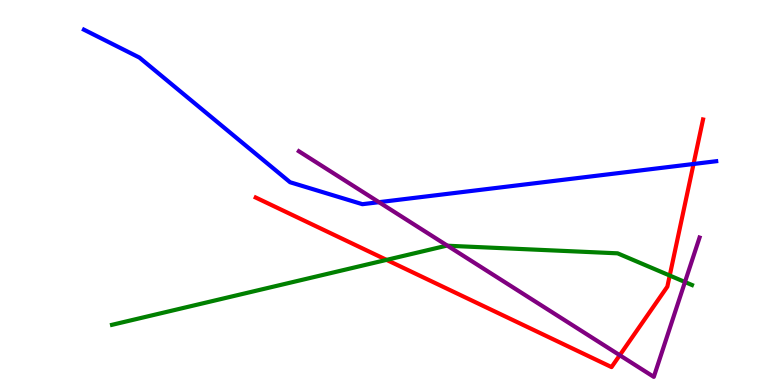[{'lines': ['blue', 'red'], 'intersections': [{'x': 8.95, 'y': 5.74}]}, {'lines': ['green', 'red'], 'intersections': [{'x': 4.99, 'y': 3.25}, {'x': 8.64, 'y': 2.84}]}, {'lines': ['purple', 'red'], 'intersections': [{'x': 8.0, 'y': 0.773}]}, {'lines': ['blue', 'green'], 'intersections': []}, {'lines': ['blue', 'purple'], 'intersections': [{'x': 4.89, 'y': 4.75}]}, {'lines': ['green', 'purple'], 'intersections': [{'x': 5.77, 'y': 3.62}, {'x': 8.84, 'y': 2.68}]}]